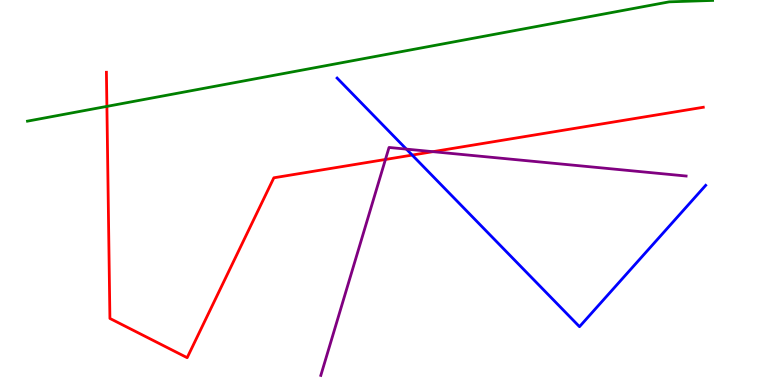[{'lines': ['blue', 'red'], 'intersections': [{'x': 5.32, 'y': 5.97}]}, {'lines': ['green', 'red'], 'intersections': [{'x': 1.38, 'y': 7.24}]}, {'lines': ['purple', 'red'], 'intersections': [{'x': 4.97, 'y': 5.86}, {'x': 5.59, 'y': 6.06}]}, {'lines': ['blue', 'green'], 'intersections': []}, {'lines': ['blue', 'purple'], 'intersections': [{'x': 5.24, 'y': 6.13}]}, {'lines': ['green', 'purple'], 'intersections': []}]